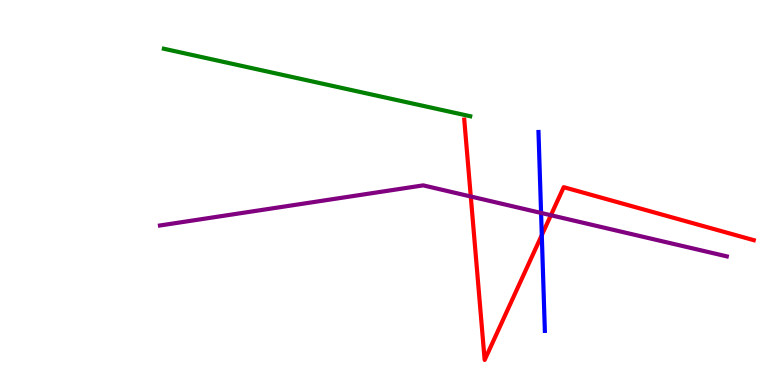[{'lines': ['blue', 'red'], 'intersections': [{'x': 6.99, 'y': 3.89}]}, {'lines': ['green', 'red'], 'intersections': []}, {'lines': ['purple', 'red'], 'intersections': [{'x': 6.07, 'y': 4.9}, {'x': 7.11, 'y': 4.41}]}, {'lines': ['blue', 'green'], 'intersections': []}, {'lines': ['blue', 'purple'], 'intersections': [{'x': 6.98, 'y': 4.47}]}, {'lines': ['green', 'purple'], 'intersections': []}]